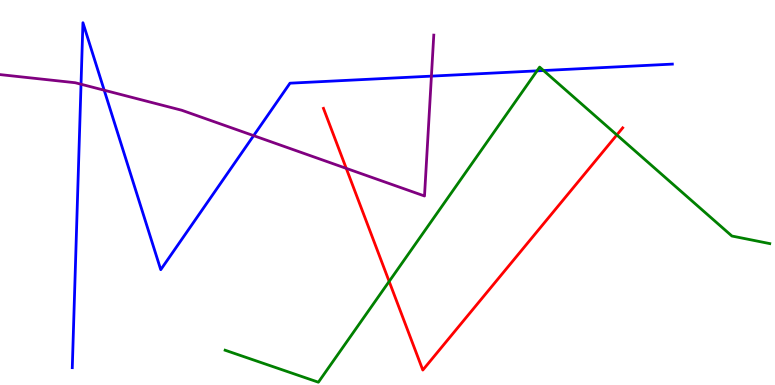[{'lines': ['blue', 'red'], 'intersections': []}, {'lines': ['green', 'red'], 'intersections': [{'x': 5.02, 'y': 2.69}, {'x': 7.96, 'y': 6.5}]}, {'lines': ['purple', 'red'], 'intersections': [{'x': 4.47, 'y': 5.63}]}, {'lines': ['blue', 'green'], 'intersections': [{'x': 6.93, 'y': 8.16}, {'x': 7.01, 'y': 8.17}]}, {'lines': ['blue', 'purple'], 'intersections': [{'x': 1.05, 'y': 7.81}, {'x': 1.34, 'y': 7.66}, {'x': 3.27, 'y': 6.48}, {'x': 5.57, 'y': 8.02}]}, {'lines': ['green', 'purple'], 'intersections': []}]